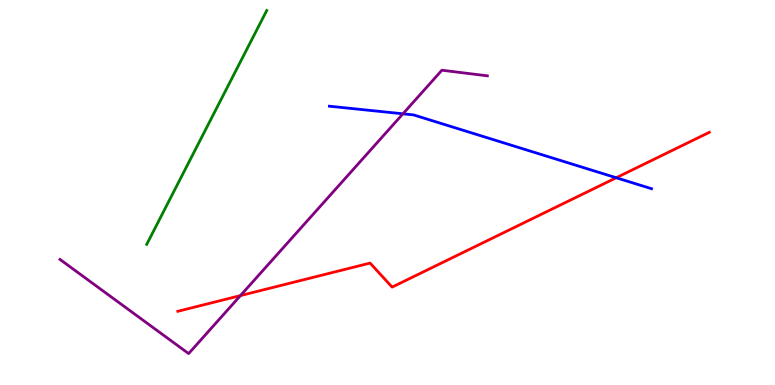[{'lines': ['blue', 'red'], 'intersections': [{'x': 7.95, 'y': 5.38}]}, {'lines': ['green', 'red'], 'intersections': []}, {'lines': ['purple', 'red'], 'intersections': [{'x': 3.1, 'y': 2.32}]}, {'lines': ['blue', 'green'], 'intersections': []}, {'lines': ['blue', 'purple'], 'intersections': [{'x': 5.2, 'y': 7.04}]}, {'lines': ['green', 'purple'], 'intersections': []}]